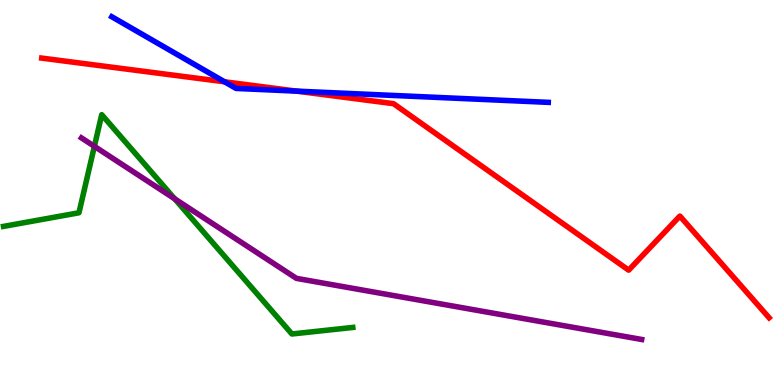[{'lines': ['blue', 'red'], 'intersections': [{'x': 2.9, 'y': 7.88}, {'x': 3.83, 'y': 7.63}]}, {'lines': ['green', 'red'], 'intersections': []}, {'lines': ['purple', 'red'], 'intersections': []}, {'lines': ['blue', 'green'], 'intersections': []}, {'lines': ['blue', 'purple'], 'intersections': []}, {'lines': ['green', 'purple'], 'intersections': [{'x': 1.22, 'y': 6.2}, {'x': 2.25, 'y': 4.84}]}]